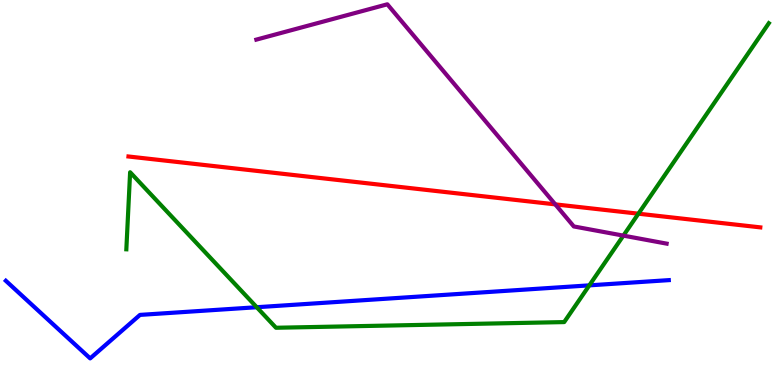[{'lines': ['blue', 'red'], 'intersections': []}, {'lines': ['green', 'red'], 'intersections': [{'x': 8.24, 'y': 4.45}]}, {'lines': ['purple', 'red'], 'intersections': [{'x': 7.16, 'y': 4.69}]}, {'lines': ['blue', 'green'], 'intersections': [{'x': 3.31, 'y': 2.02}, {'x': 7.6, 'y': 2.59}]}, {'lines': ['blue', 'purple'], 'intersections': []}, {'lines': ['green', 'purple'], 'intersections': [{'x': 8.04, 'y': 3.88}]}]